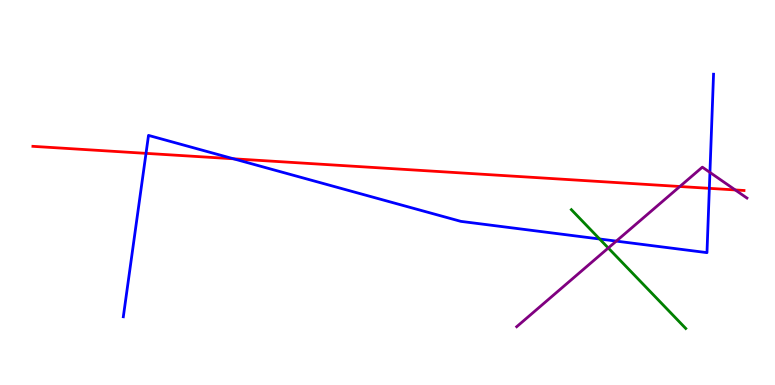[{'lines': ['blue', 'red'], 'intersections': [{'x': 1.88, 'y': 6.02}, {'x': 3.01, 'y': 5.88}, {'x': 9.15, 'y': 5.11}]}, {'lines': ['green', 'red'], 'intersections': []}, {'lines': ['purple', 'red'], 'intersections': [{'x': 8.77, 'y': 5.16}, {'x': 9.49, 'y': 5.07}]}, {'lines': ['blue', 'green'], 'intersections': [{'x': 7.74, 'y': 3.79}]}, {'lines': ['blue', 'purple'], 'intersections': [{'x': 7.95, 'y': 3.74}, {'x': 9.16, 'y': 5.52}]}, {'lines': ['green', 'purple'], 'intersections': [{'x': 7.85, 'y': 3.56}]}]